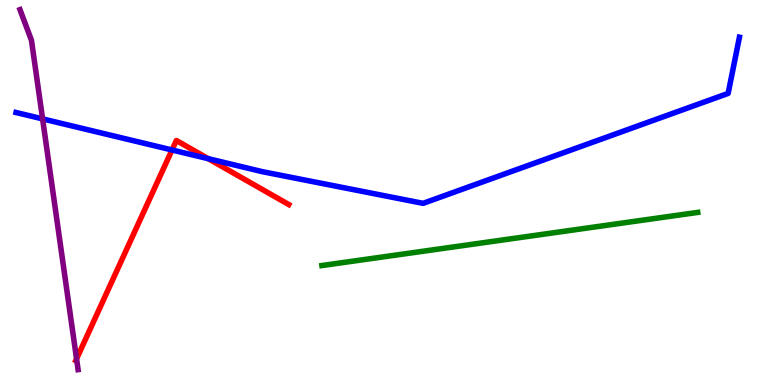[{'lines': ['blue', 'red'], 'intersections': [{'x': 2.22, 'y': 6.1}, {'x': 2.69, 'y': 5.88}]}, {'lines': ['green', 'red'], 'intersections': []}, {'lines': ['purple', 'red'], 'intersections': [{'x': 0.988, 'y': 0.679}]}, {'lines': ['blue', 'green'], 'intersections': []}, {'lines': ['blue', 'purple'], 'intersections': [{'x': 0.55, 'y': 6.91}]}, {'lines': ['green', 'purple'], 'intersections': []}]